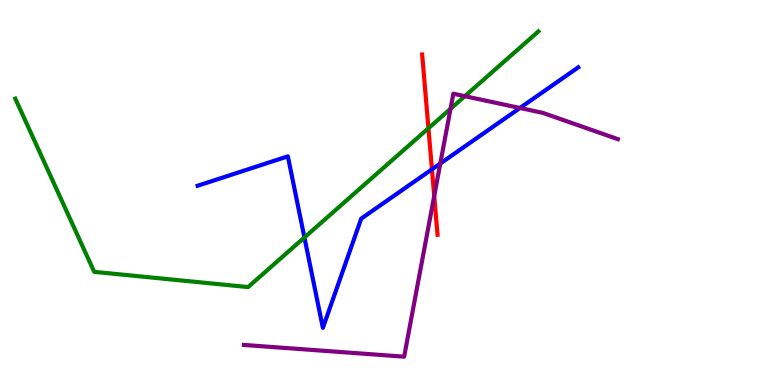[{'lines': ['blue', 'red'], 'intersections': [{'x': 5.57, 'y': 5.6}]}, {'lines': ['green', 'red'], 'intersections': [{'x': 5.53, 'y': 6.67}]}, {'lines': ['purple', 'red'], 'intersections': [{'x': 5.6, 'y': 4.91}]}, {'lines': ['blue', 'green'], 'intersections': [{'x': 3.93, 'y': 3.83}]}, {'lines': ['blue', 'purple'], 'intersections': [{'x': 5.68, 'y': 5.75}, {'x': 6.71, 'y': 7.2}]}, {'lines': ['green', 'purple'], 'intersections': [{'x': 5.81, 'y': 7.17}, {'x': 6.0, 'y': 7.5}]}]